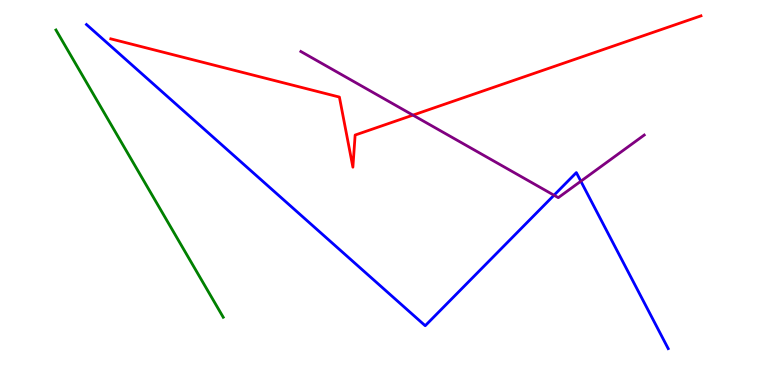[{'lines': ['blue', 'red'], 'intersections': []}, {'lines': ['green', 'red'], 'intersections': []}, {'lines': ['purple', 'red'], 'intersections': [{'x': 5.33, 'y': 7.01}]}, {'lines': ['blue', 'green'], 'intersections': []}, {'lines': ['blue', 'purple'], 'intersections': [{'x': 7.15, 'y': 4.93}, {'x': 7.49, 'y': 5.29}]}, {'lines': ['green', 'purple'], 'intersections': []}]